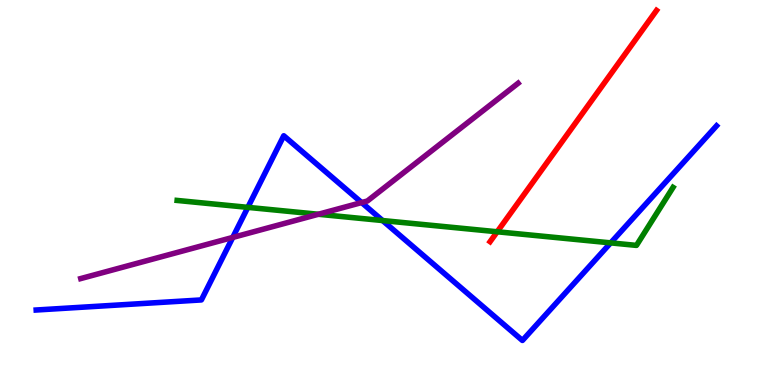[{'lines': ['blue', 'red'], 'intersections': []}, {'lines': ['green', 'red'], 'intersections': [{'x': 6.42, 'y': 3.98}]}, {'lines': ['purple', 'red'], 'intersections': []}, {'lines': ['blue', 'green'], 'intersections': [{'x': 3.2, 'y': 4.61}, {'x': 4.94, 'y': 4.27}, {'x': 7.88, 'y': 3.69}]}, {'lines': ['blue', 'purple'], 'intersections': [{'x': 3.0, 'y': 3.83}, {'x': 4.67, 'y': 4.74}]}, {'lines': ['green', 'purple'], 'intersections': [{'x': 4.11, 'y': 4.43}]}]